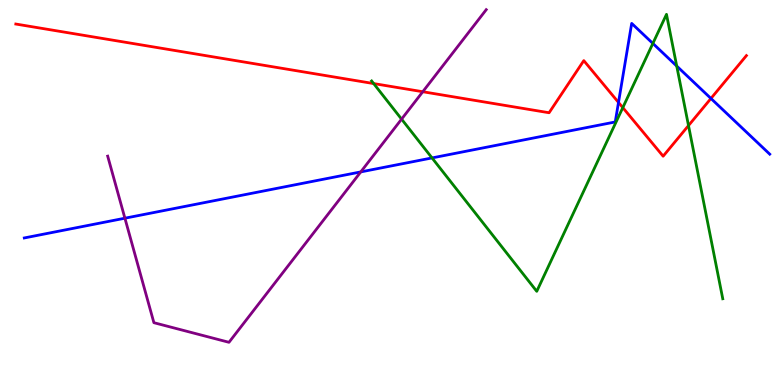[{'lines': ['blue', 'red'], 'intersections': [{'x': 7.98, 'y': 7.34}, {'x': 9.17, 'y': 7.44}]}, {'lines': ['green', 'red'], 'intersections': [{'x': 4.82, 'y': 7.83}, {'x': 8.04, 'y': 7.2}, {'x': 8.88, 'y': 6.74}]}, {'lines': ['purple', 'red'], 'intersections': [{'x': 5.46, 'y': 7.62}]}, {'lines': ['blue', 'green'], 'intersections': [{'x': 5.57, 'y': 5.9}, {'x': 8.42, 'y': 8.87}, {'x': 8.73, 'y': 8.28}]}, {'lines': ['blue', 'purple'], 'intersections': [{'x': 1.61, 'y': 4.33}, {'x': 4.66, 'y': 5.53}]}, {'lines': ['green', 'purple'], 'intersections': [{'x': 5.18, 'y': 6.91}]}]